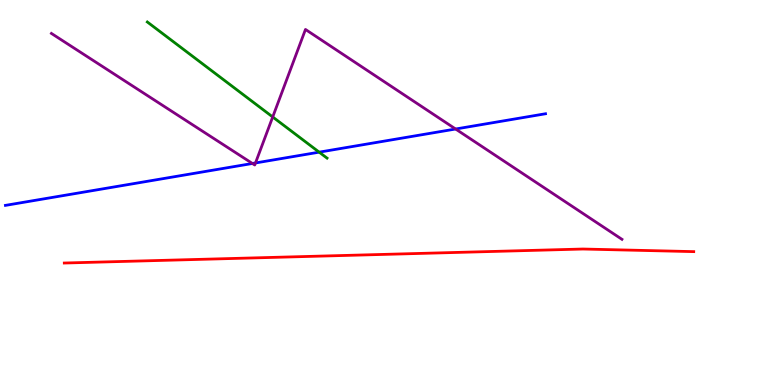[{'lines': ['blue', 'red'], 'intersections': []}, {'lines': ['green', 'red'], 'intersections': []}, {'lines': ['purple', 'red'], 'intersections': []}, {'lines': ['blue', 'green'], 'intersections': [{'x': 4.12, 'y': 6.05}]}, {'lines': ['blue', 'purple'], 'intersections': [{'x': 3.26, 'y': 5.75}, {'x': 3.3, 'y': 5.77}, {'x': 5.88, 'y': 6.65}]}, {'lines': ['green', 'purple'], 'intersections': [{'x': 3.52, 'y': 6.96}]}]